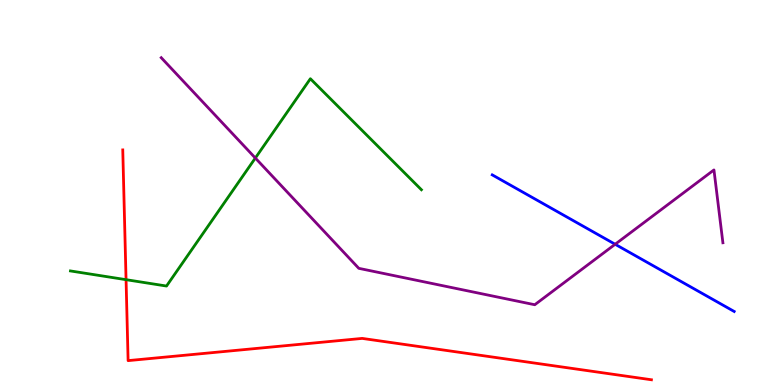[{'lines': ['blue', 'red'], 'intersections': []}, {'lines': ['green', 'red'], 'intersections': [{'x': 1.63, 'y': 2.74}]}, {'lines': ['purple', 'red'], 'intersections': []}, {'lines': ['blue', 'green'], 'intersections': []}, {'lines': ['blue', 'purple'], 'intersections': [{'x': 7.94, 'y': 3.66}]}, {'lines': ['green', 'purple'], 'intersections': [{'x': 3.29, 'y': 5.9}]}]